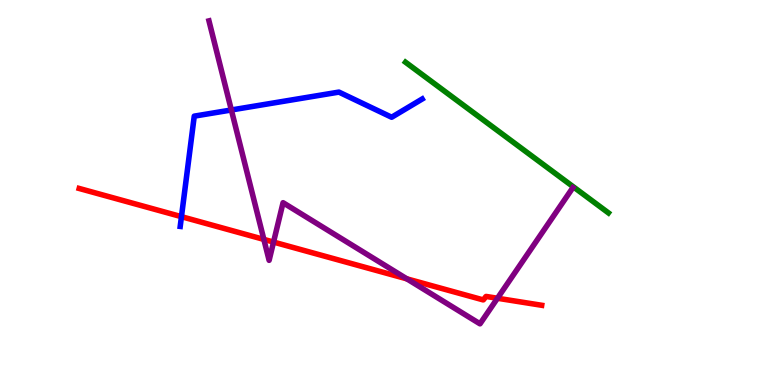[{'lines': ['blue', 'red'], 'intersections': [{'x': 2.34, 'y': 4.37}]}, {'lines': ['green', 'red'], 'intersections': []}, {'lines': ['purple', 'red'], 'intersections': [{'x': 3.4, 'y': 3.78}, {'x': 3.53, 'y': 3.71}, {'x': 5.25, 'y': 2.76}, {'x': 6.42, 'y': 2.25}]}, {'lines': ['blue', 'green'], 'intersections': []}, {'lines': ['blue', 'purple'], 'intersections': [{'x': 2.99, 'y': 7.14}]}, {'lines': ['green', 'purple'], 'intersections': []}]